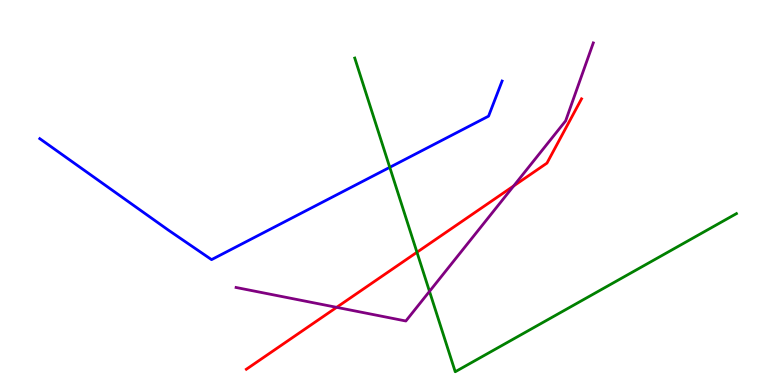[{'lines': ['blue', 'red'], 'intersections': []}, {'lines': ['green', 'red'], 'intersections': [{'x': 5.38, 'y': 3.45}]}, {'lines': ['purple', 'red'], 'intersections': [{'x': 4.34, 'y': 2.02}, {'x': 6.63, 'y': 5.17}]}, {'lines': ['blue', 'green'], 'intersections': [{'x': 5.03, 'y': 5.65}]}, {'lines': ['blue', 'purple'], 'intersections': []}, {'lines': ['green', 'purple'], 'intersections': [{'x': 5.54, 'y': 2.43}]}]